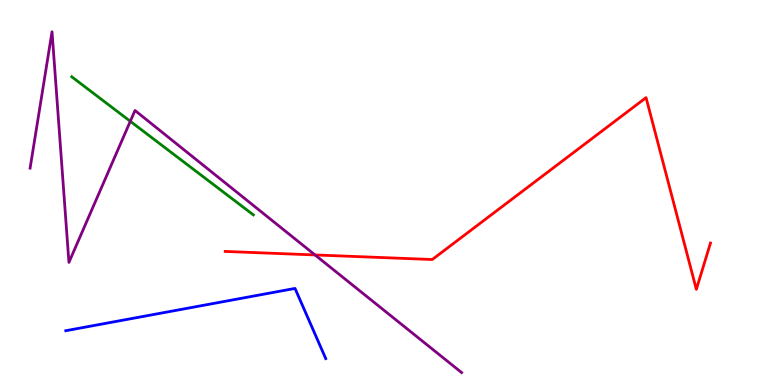[{'lines': ['blue', 'red'], 'intersections': []}, {'lines': ['green', 'red'], 'intersections': []}, {'lines': ['purple', 'red'], 'intersections': [{'x': 4.06, 'y': 3.38}]}, {'lines': ['blue', 'green'], 'intersections': []}, {'lines': ['blue', 'purple'], 'intersections': []}, {'lines': ['green', 'purple'], 'intersections': [{'x': 1.68, 'y': 6.85}]}]